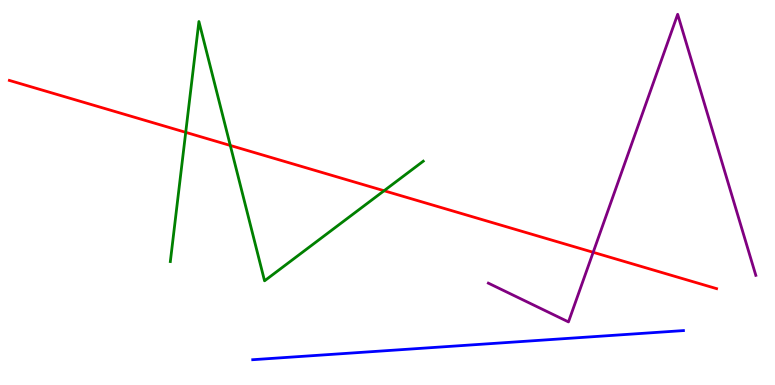[{'lines': ['blue', 'red'], 'intersections': []}, {'lines': ['green', 'red'], 'intersections': [{'x': 2.4, 'y': 6.56}, {'x': 2.97, 'y': 6.22}, {'x': 4.96, 'y': 5.05}]}, {'lines': ['purple', 'red'], 'intersections': [{'x': 7.65, 'y': 3.45}]}, {'lines': ['blue', 'green'], 'intersections': []}, {'lines': ['blue', 'purple'], 'intersections': []}, {'lines': ['green', 'purple'], 'intersections': []}]